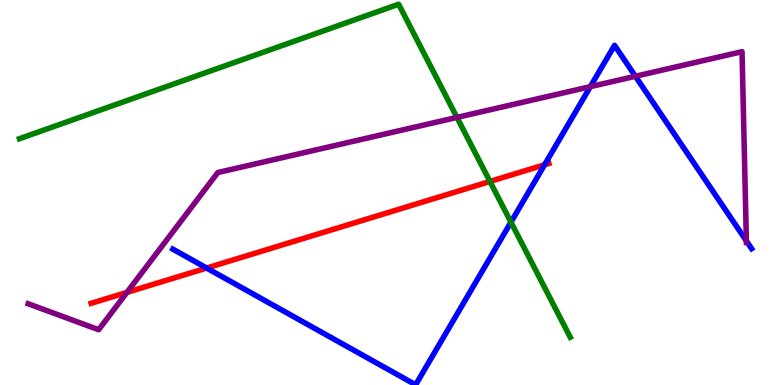[{'lines': ['blue', 'red'], 'intersections': [{'x': 2.67, 'y': 3.04}, {'x': 7.03, 'y': 5.72}]}, {'lines': ['green', 'red'], 'intersections': [{'x': 6.32, 'y': 5.29}]}, {'lines': ['purple', 'red'], 'intersections': [{'x': 1.64, 'y': 2.41}]}, {'lines': ['blue', 'green'], 'intersections': [{'x': 6.59, 'y': 4.23}]}, {'lines': ['blue', 'purple'], 'intersections': [{'x': 7.62, 'y': 7.75}, {'x': 8.2, 'y': 8.02}, {'x': 9.63, 'y': 3.74}]}, {'lines': ['green', 'purple'], 'intersections': [{'x': 5.9, 'y': 6.95}]}]